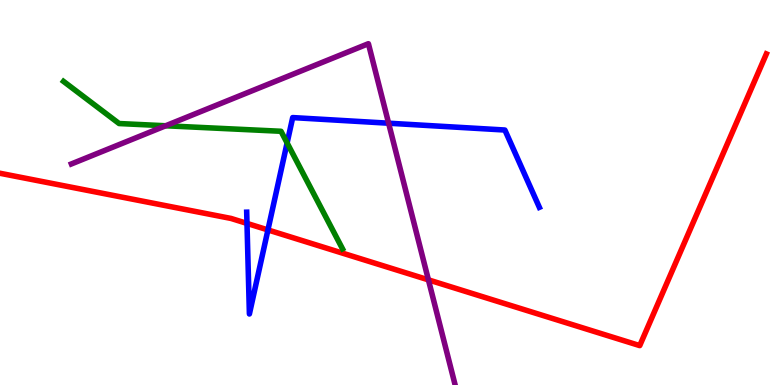[{'lines': ['blue', 'red'], 'intersections': [{'x': 3.19, 'y': 4.2}, {'x': 3.46, 'y': 4.03}]}, {'lines': ['green', 'red'], 'intersections': []}, {'lines': ['purple', 'red'], 'intersections': [{'x': 5.53, 'y': 2.73}]}, {'lines': ['blue', 'green'], 'intersections': [{'x': 3.7, 'y': 6.29}]}, {'lines': ['blue', 'purple'], 'intersections': [{'x': 5.01, 'y': 6.8}]}, {'lines': ['green', 'purple'], 'intersections': [{'x': 2.14, 'y': 6.73}]}]